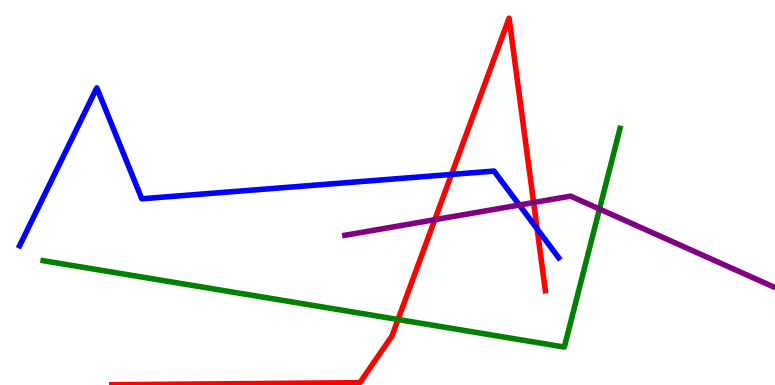[{'lines': ['blue', 'red'], 'intersections': [{'x': 5.83, 'y': 5.47}, {'x': 6.93, 'y': 4.06}]}, {'lines': ['green', 'red'], 'intersections': [{'x': 5.14, 'y': 1.7}]}, {'lines': ['purple', 'red'], 'intersections': [{'x': 5.61, 'y': 4.29}, {'x': 6.89, 'y': 4.74}]}, {'lines': ['blue', 'green'], 'intersections': []}, {'lines': ['blue', 'purple'], 'intersections': [{'x': 6.7, 'y': 4.67}]}, {'lines': ['green', 'purple'], 'intersections': [{'x': 7.74, 'y': 4.57}]}]